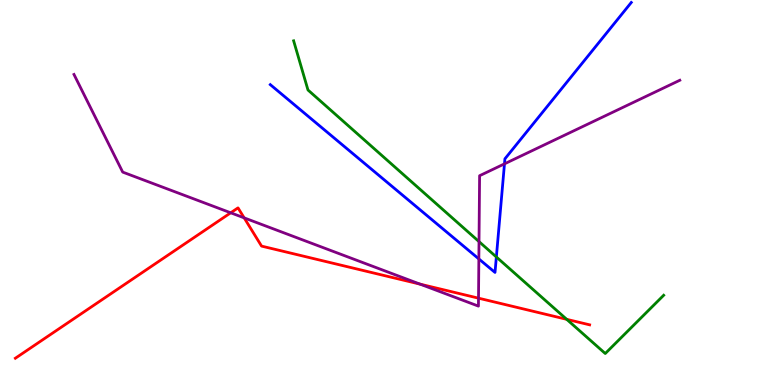[{'lines': ['blue', 'red'], 'intersections': []}, {'lines': ['green', 'red'], 'intersections': [{'x': 7.31, 'y': 1.71}]}, {'lines': ['purple', 'red'], 'intersections': [{'x': 2.98, 'y': 4.47}, {'x': 3.15, 'y': 4.34}, {'x': 5.42, 'y': 2.62}, {'x': 6.17, 'y': 2.26}]}, {'lines': ['blue', 'green'], 'intersections': [{'x': 6.4, 'y': 3.33}]}, {'lines': ['blue', 'purple'], 'intersections': [{'x': 6.18, 'y': 3.27}, {'x': 6.51, 'y': 5.74}]}, {'lines': ['green', 'purple'], 'intersections': [{'x': 6.18, 'y': 3.72}]}]